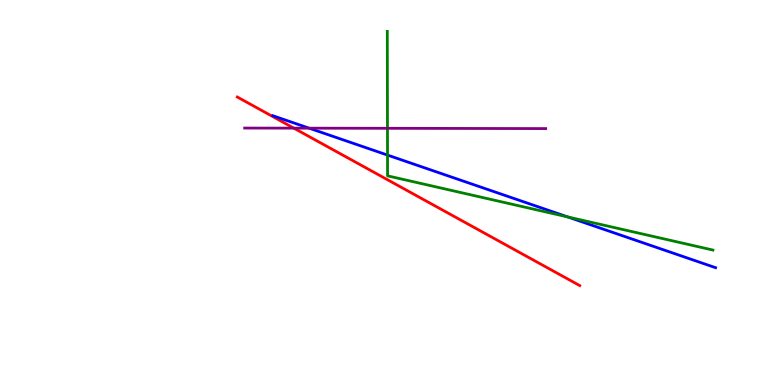[{'lines': ['blue', 'red'], 'intersections': []}, {'lines': ['green', 'red'], 'intersections': []}, {'lines': ['purple', 'red'], 'intersections': [{'x': 3.79, 'y': 6.67}]}, {'lines': ['blue', 'green'], 'intersections': [{'x': 5.0, 'y': 5.97}, {'x': 7.32, 'y': 4.37}]}, {'lines': ['blue', 'purple'], 'intersections': [{'x': 3.99, 'y': 6.67}]}, {'lines': ['green', 'purple'], 'intersections': [{'x': 5.0, 'y': 6.67}]}]